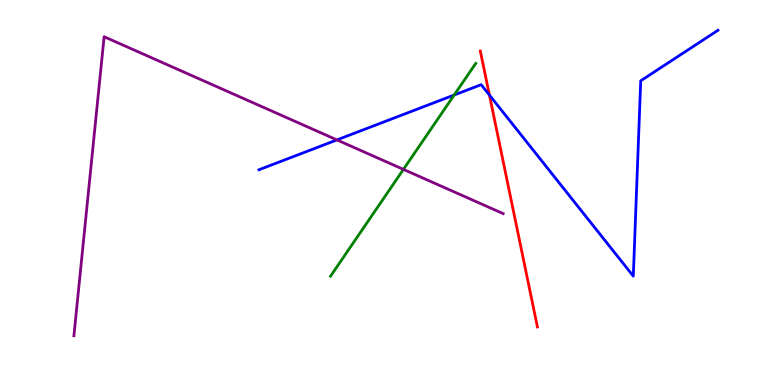[{'lines': ['blue', 'red'], 'intersections': [{'x': 6.32, 'y': 7.53}]}, {'lines': ['green', 'red'], 'intersections': []}, {'lines': ['purple', 'red'], 'intersections': []}, {'lines': ['blue', 'green'], 'intersections': [{'x': 5.86, 'y': 7.53}]}, {'lines': ['blue', 'purple'], 'intersections': [{'x': 4.35, 'y': 6.37}]}, {'lines': ['green', 'purple'], 'intersections': [{'x': 5.21, 'y': 5.6}]}]